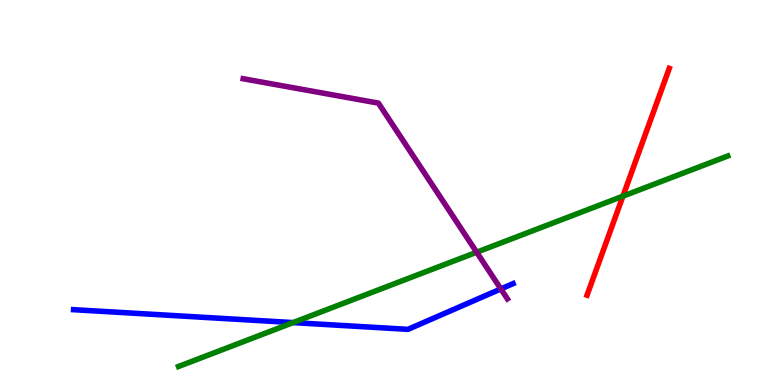[{'lines': ['blue', 'red'], 'intersections': []}, {'lines': ['green', 'red'], 'intersections': [{'x': 8.04, 'y': 4.9}]}, {'lines': ['purple', 'red'], 'intersections': []}, {'lines': ['blue', 'green'], 'intersections': [{'x': 3.78, 'y': 1.62}]}, {'lines': ['blue', 'purple'], 'intersections': [{'x': 6.46, 'y': 2.5}]}, {'lines': ['green', 'purple'], 'intersections': [{'x': 6.15, 'y': 3.45}]}]